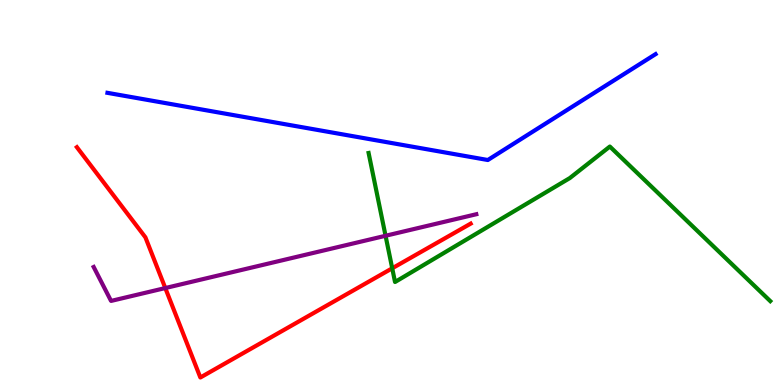[{'lines': ['blue', 'red'], 'intersections': []}, {'lines': ['green', 'red'], 'intersections': [{'x': 5.06, 'y': 3.03}]}, {'lines': ['purple', 'red'], 'intersections': [{'x': 2.13, 'y': 2.52}]}, {'lines': ['blue', 'green'], 'intersections': []}, {'lines': ['blue', 'purple'], 'intersections': []}, {'lines': ['green', 'purple'], 'intersections': [{'x': 4.97, 'y': 3.88}]}]